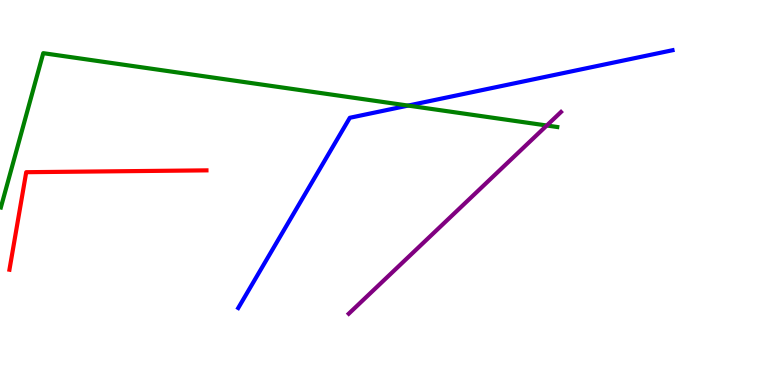[{'lines': ['blue', 'red'], 'intersections': []}, {'lines': ['green', 'red'], 'intersections': []}, {'lines': ['purple', 'red'], 'intersections': []}, {'lines': ['blue', 'green'], 'intersections': [{'x': 5.27, 'y': 7.26}]}, {'lines': ['blue', 'purple'], 'intersections': []}, {'lines': ['green', 'purple'], 'intersections': [{'x': 7.06, 'y': 6.74}]}]